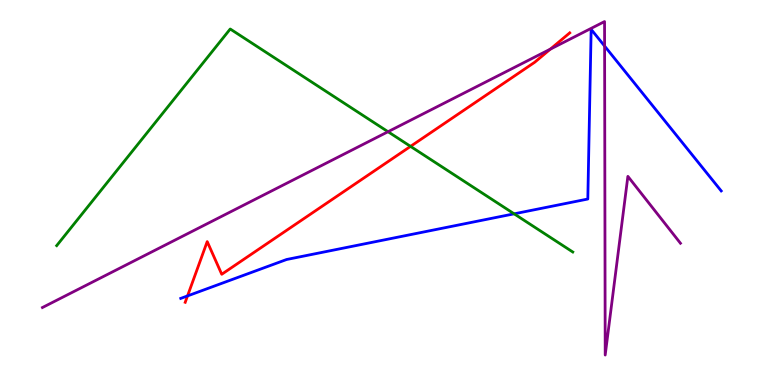[{'lines': ['blue', 'red'], 'intersections': [{'x': 2.42, 'y': 2.31}]}, {'lines': ['green', 'red'], 'intersections': [{'x': 5.3, 'y': 6.2}]}, {'lines': ['purple', 'red'], 'intersections': [{'x': 7.1, 'y': 8.72}]}, {'lines': ['blue', 'green'], 'intersections': [{'x': 6.63, 'y': 4.45}]}, {'lines': ['blue', 'purple'], 'intersections': [{'x': 7.8, 'y': 8.8}]}, {'lines': ['green', 'purple'], 'intersections': [{'x': 5.01, 'y': 6.58}]}]